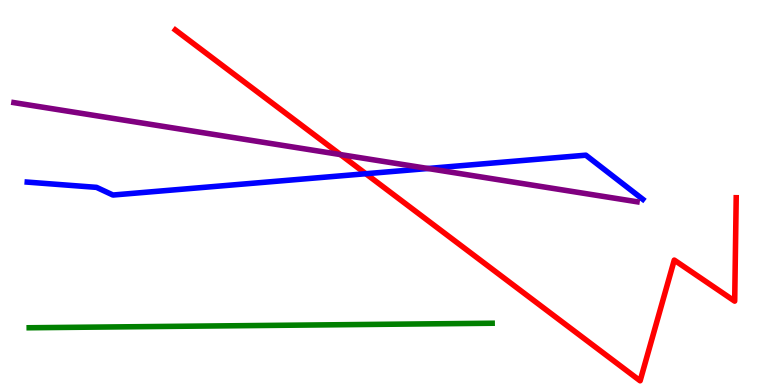[{'lines': ['blue', 'red'], 'intersections': [{'x': 4.72, 'y': 5.49}]}, {'lines': ['green', 'red'], 'intersections': []}, {'lines': ['purple', 'red'], 'intersections': [{'x': 4.39, 'y': 5.99}]}, {'lines': ['blue', 'green'], 'intersections': []}, {'lines': ['blue', 'purple'], 'intersections': [{'x': 5.52, 'y': 5.62}]}, {'lines': ['green', 'purple'], 'intersections': []}]